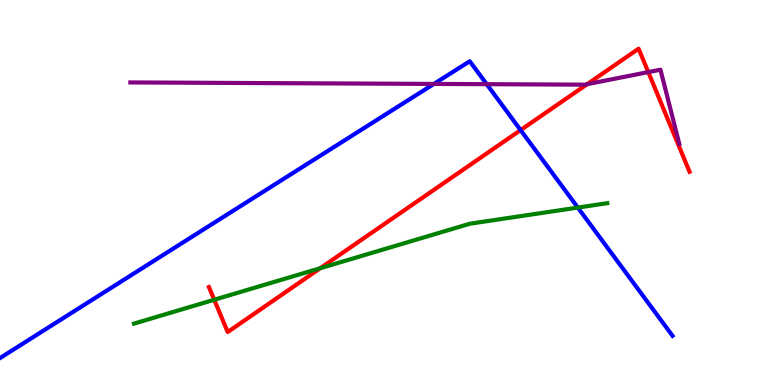[{'lines': ['blue', 'red'], 'intersections': [{'x': 6.72, 'y': 6.62}]}, {'lines': ['green', 'red'], 'intersections': [{'x': 2.76, 'y': 2.21}, {'x': 4.13, 'y': 3.03}]}, {'lines': ['purple', 'red'], 'intersections': [{'x': 7.58, 'y': 7.81}, {'x': 8.36, 'y': 8.13}]}, {'lines': ['blue', 'green'], 'intersections': [{'x': 7.46, 'y': 4.61}]}, {'lines': ['blue', 'purple'], 'intersections': [{'x': 5.6, 'y': 7.82}, {'x': 6.28, 'y': 7.81}]}, {'lines': ['green', 'purple'], 'intersections': []}]